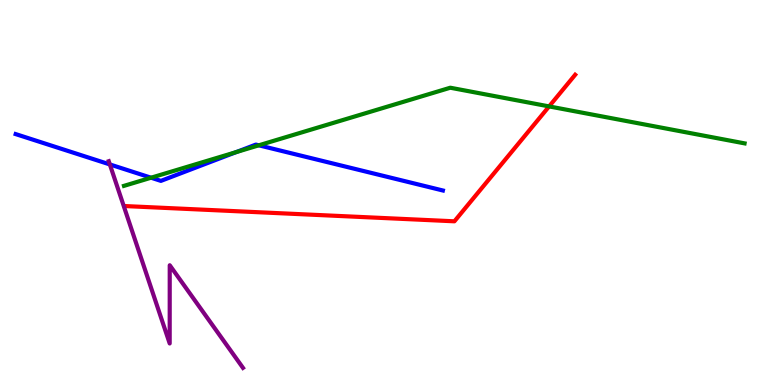[{'lines': ['blue', 'red'], 'intersections': []}, {'lines': ['green', 'red'], 'intersections': [{'x': 7.09, 'y': 7.24}]}, {'lines': ['purple', 'red'], 'intersections': []}, {'lines': ['blue', 'green'], 'intersections': [{'x': 1.95, 'y': 5.38}, {'x': 3.05, 'y': 6.05}, {'x': 3.34, 'y': 6.23}]}, {'lines': ['blue', 'purple'], 'intersections': [{'x': 1.42, 'y': 5.73}]}, {'lines': ['green', 'purple'], 'intersections': []}]